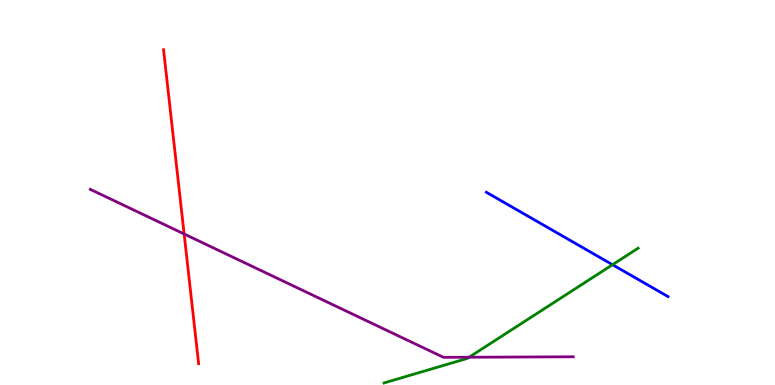[{'lines': ['blue', 'red'], 'intersections': []}, {'lines': ['green', 'red'], 'intersections': []}, {'lines': ['purple', 'red'], 'intersections': [{'x': 2.38, 'y': 3.92}]}, {'lines': ['blue', 'green'], 'intersections': [{'x': 7.9, 'y': 3.12}]}, {'lines': ['blue', 'purple'], 'intersections': []}, {'lines': ['green', 'purple'], 'intersections': [{'x': 6.05, 'y': 0.721}]}]